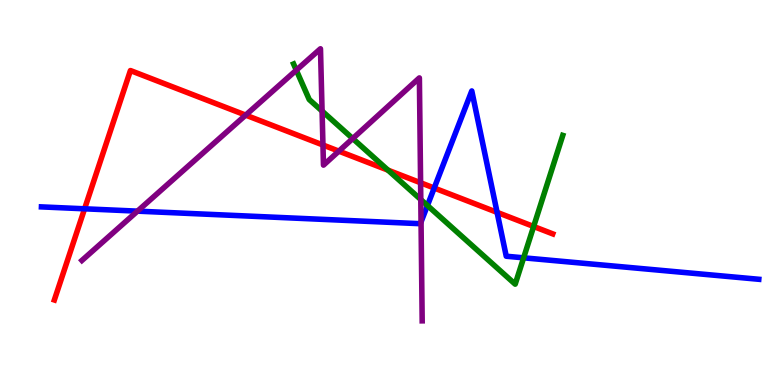[{'lines': ['blue', 'red'], 'intersections': [{'x': 1.09, 'y': 4.58}, {'x': 5.6, 'y': 5.12}, {'x': 6.41, 'y': 4.48}]}, {'lines': ['green', 'red'], 'intersections': [{'x': 5.01, 'y': 5.58}, {'x': 6.89, 'y': 4.12}]}, {'lines': ['purple', 'red'], 'intersections': [{'x': 3.17, 'y': 7.01}, {'x': 4.17, 'y': 6.23}, {'x': 4.37, 'y': 6.07}, {'x': 5.43, 'y': 5.25}]}, {'lines': ['blue', 'green'], 'intersections': [{'x': 5.52, 'y': 4.66}, {'x': 6.76, 'y': 3.3}]}, {'lines': ['blue', 'purple'], 'intersections': [{'x': 1.77, 'y': 4.52}, {'x': 5.43, 'y': 4.23}]}, {'lines': ['green', 'purple'], 'intersections': [{'x': 3.82, 'y': 8.18}, {'x': 4.16, 'y': 7.12}, {'x': 4.55, 'y': 6.4}, {'x': 5.43, 'y': 4.82}]}]